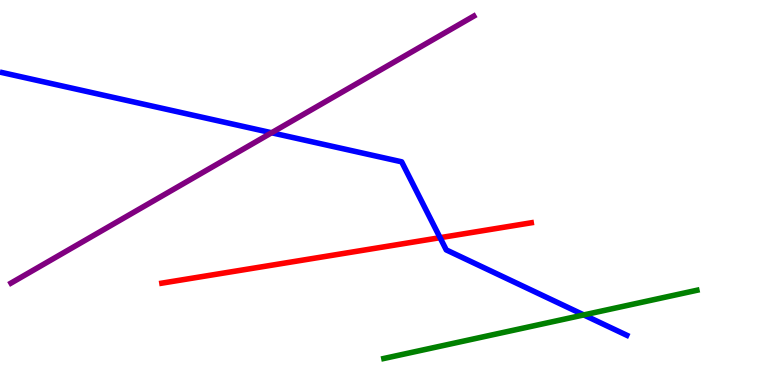[{'lines': ['blue', 'red'], 'intersections': [{'x': 5.68, 'y': 3.83}]}, {'lines': ['green', 'red'], 'intersections': []}, {'lines': ['purple', 'red'], 'intersections': []}, {'lines': ['blue', 'green'], 'intersections': [{'x': 7.53, 'y': 1.82}]}, {'lines': ['blue', 'purple'], 'intersections': [{'x': 3.5, 'y': 6.55}]}, {'lines': ['green', 'purple'], 'intersections': []}]